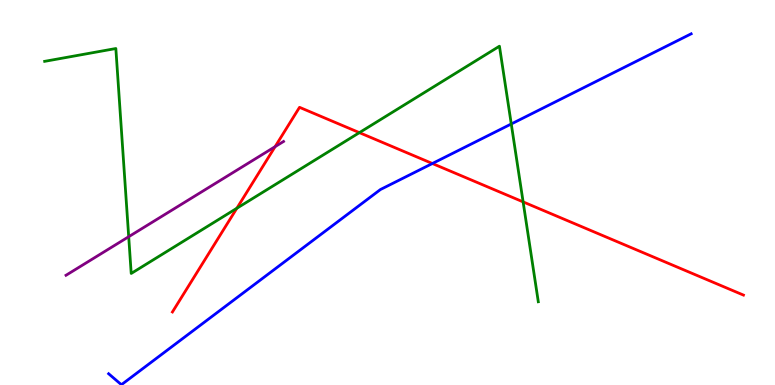[{'lines': ['blue', 'red'], 'intersections': [{'x': 5.58, 'y': 5.75}]}, {'lines': ['green', 'red'], 'intersections': [{'x': 3.06, 'y': 4.59}, {'x': 4.64, 'y': 6.55}, {'x': 6.75, 'y': 4.76}]}, {'lines': ['purple', 'red'], 'intersections': [{'x': 3.55, 'y': 6.19}]}, {'lines': ['blue', 'green'], 'intersections': [{'x': 6.6, 'y': 6.78}]}, {'lines': ['blue', 'purple'], 'intersections': []}, {'lines': ['green', 'purple'], 'intersections': [{'x': 1.66, 'y': 3.85}]}]